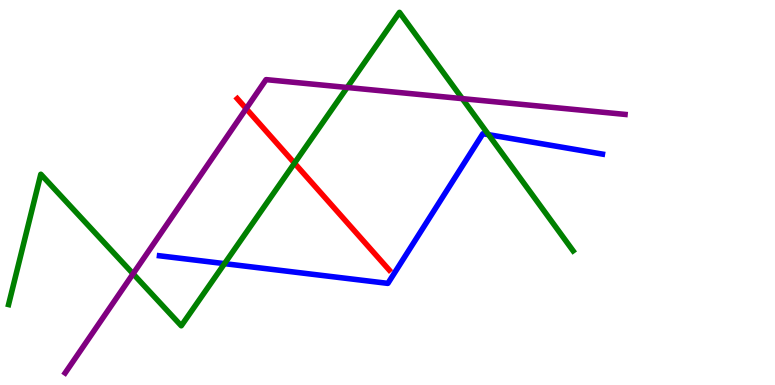[{'lines': ['blue', 'red'], 'intersections': []}, {'lines': ['green', 'red'], 'intersections': [{'x': 3.8, 'y': 5.76}]}, {'lines': ['purple', 'red'], 'intersections': [{'x': 3.18, 'y': 7.18}]}, {'lines': ['blue', 'green'], 'intersections': [{'x': 2.9, 'y': 3.15}, {'x': 6.3, 'y': 6.5}]}, {'lines': ['blue', 'purple'], 'intersections': []}, {'lines': ['green', 'purple'], 'intersections': [{'x': 1.72, 'y': 2.89}, {'x': 4.48, 'y': 7.73}, {'x': 5.97, 'y': 7.44}]}]